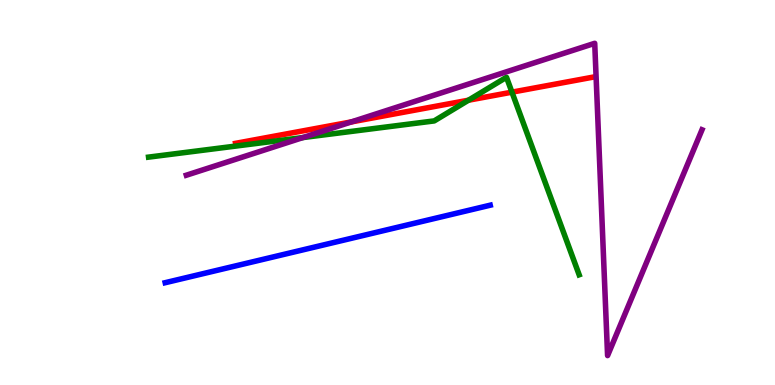[{'lines': ['blue', 'red'], 'intersections': []}, {'lines': ['green', 'red'], 'intersections': [{'x': 6.04, 'y': 7.4}, {'x': 6.61, 'y': 7.61}]}, {'lines': ['purple', 'red'], 'intersections': [{'x': 4.53, 'y': 6.83}]}, {'lines': ['blue', 'green'], 'intersections': []}, {'lines': ['blue', 'purple'], 'intersections': []}, {'lines': ['green', 'purple'], 'intersections': [{'x': 3.91, 'y': 6.43}]}]